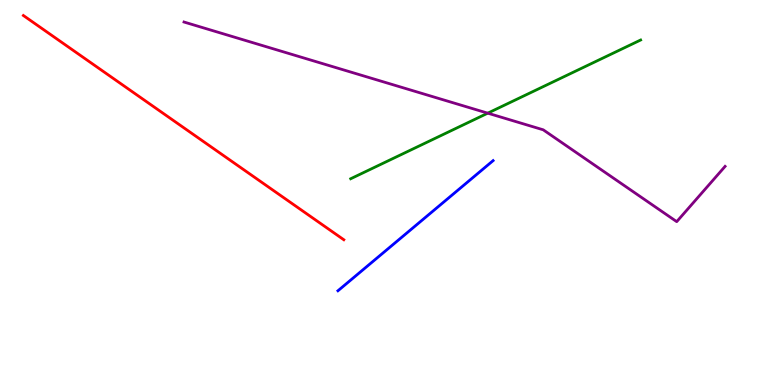[{'lines': ['blue', 'red'], 'intersections': []}, {'lines': ['green', 'red'], 'intersections': []}, {'lines': ['purple', 'red'], 'intersections': []}, {'lines': ['blue', 'green'], 'intersections': []}, {'lines': ['blue', 'purple'], 'intersections': []}, {'lines': ['green', 'purple'], 'intersections': [{'x': 6.29, 'y': 7.06}]}]